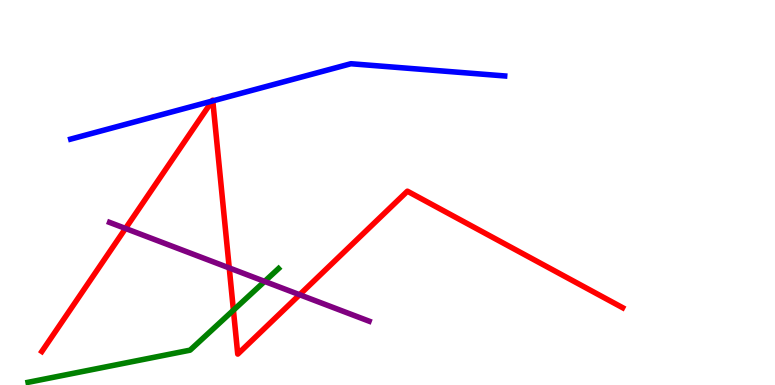[{'lines': ['blue', 'red'], 'intersections': [{'x': 2.74, 'y': 7.38}, {'x': 2.75, 'y': 7.38}]}, {'lines': ['green', 'red'], 'intersections': [{'x': 3.01, 'y': 1.94}]}, {'lines': ['purple', 'red'], 'intersections': [{'x': 1.62, 'y': 4.07}, {'x': 2.96, 'y': 3.04}, {'x': 3.87, 'y': 2.35}]}, {'lines': ['blue', 'green'], 'intersections': []}, {'lines': ['blue', 'purple'], 'intersections': []}, {'lines': ['green', 'purple'], 'intersections': [{'x': 3.41, 'y': 2.69}]}]